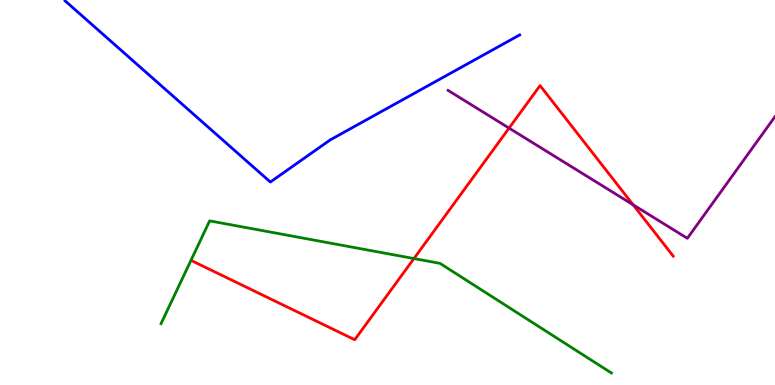[{'lines': ['blue', 'red'], 'intersections': []}, {'lines': ['green', 'red'], 'intersections': [{'x': 5.34, 'y': 3.28}]}, {'lines': ['purple', 'red'], 'intersections': [{'x': 6.57, 'y': 6.67}, {'x': 8.17, 'y': 4.68}]}, {'lines': ['blue', 'green'], 'intersections': []}, {'lines': ['blue', 'purple'], 'intersections': []}, {'lines': ['green', 'purple'], 'intersections': []}]